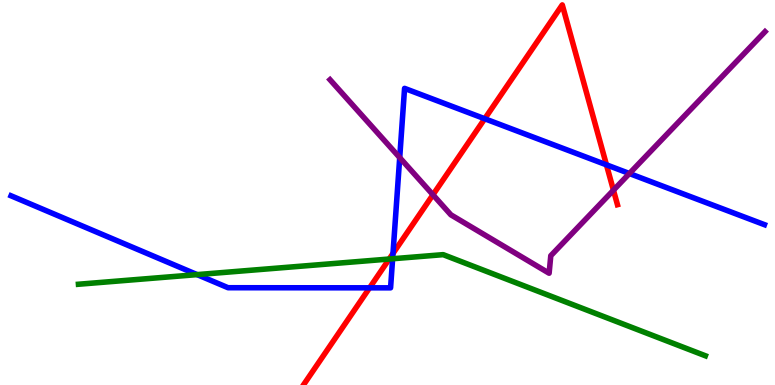[{'lines': ['blue', 'red'], 'intersections': [{'x': 4.77, 'y': 2.52}, {'x': 5.07, 'y': 3.42}, {'x': 6.25, 'y': 6.92}, {'x': 7.83, 'y': 5.72}]}, {'lines': ['green', 'red'], 'intersections': [{'x': 5.02, 'y': 3.27}]}, {'lines': ['purple', 'red'], 'intersections': [{'x': 5.59, 'y': 4.94}, {'x': 7.92, 'y': 5.06}]}, {'lines': ['blue', 'green'], 'intersections': [{'x': 2.54, 'y': 2.87}, {'x': 5.07, 'y': 3.28}]}, {'lines': ['blue', 'purple'], 'intersections': [{'x': 5.16, 'y': 5.91}, {'x': 8.12, 'y': 5.49}]}, {'lines': ['green', 'purple'], 'intersections': []}]